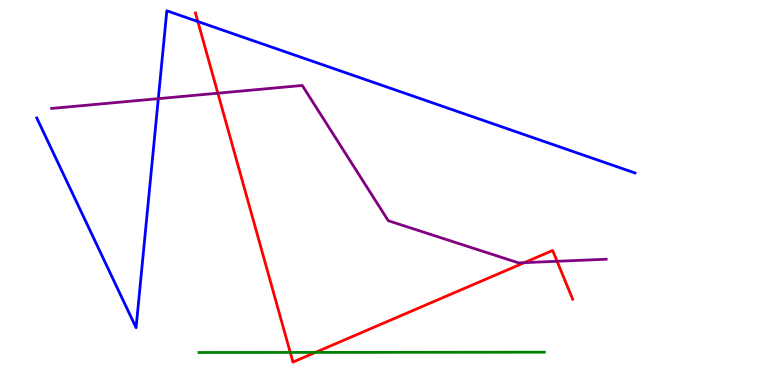[{'lines': ['blue', 'red'], 'intersections': [{'x': 2.55, 'y': 9.44}]}, {'lines': ['green', 'red'], 'intersections': [{'x': 3.75, 'y': 0.846}, {'x': 4.07, 'y': 0.847}]}, {'lines': ['purple', 'red'], 'intersections': [{'x': 2.81, 'y': 7.58}, {'x': 6.77, 'y': 3.18}, {'x': 7.19, 'y': 3.21}]}, {'lines': ['blue', 'green'], 'intersections': []}, {'lines': ['blue', 'purple'], 'intersections': [{'x': 2.04, 'y': 7.44}]}, {'lines': ['green', 'purple'], 'intersections': []}]